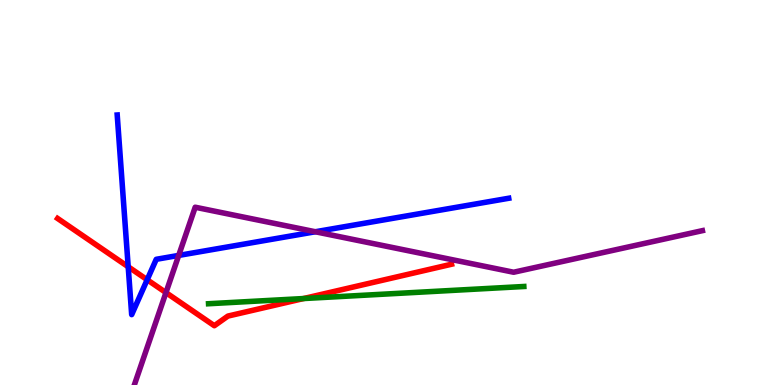[{'lines': ['blue', 'red'], 'intersections': [{'x': 1.65, 'y': 3.07}, {'x': 1.9, 'y': 2.73}]}, {'lines': ['green', 'red'], 'intersections': [{'x': 3.92, 'y': 2.25}]}, {'lines': ['purple', 'red'], 'intersections': [{'x': 2.14, 'y': 2.4}]}, {'lines': ['blue', 'green'], 'intersections': []}, {'lines': ['blue', 'purple'], 'intersections': [{'x': 2.31, 'y': 3.37}, {'x': 4.07, 'y': 3.98}]}, {'lines': ['green', 'purple'], 'intersections': []}]